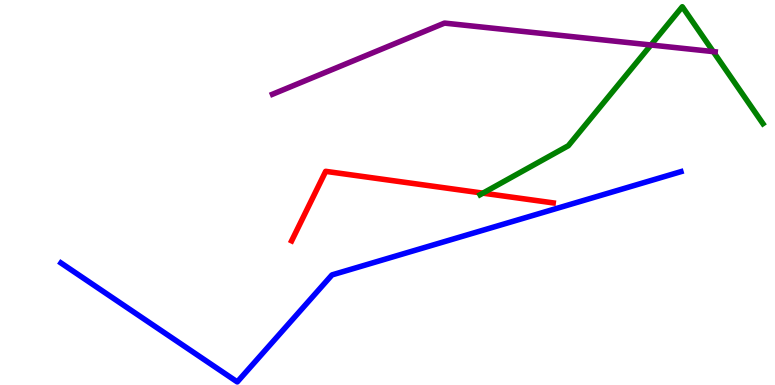[{'lines': ['blue', 'red'], 'intersections': []}, {'lines': ['green', 'red'], 'intersections': [{'x': 6.23, 'y': 4.98}]}, {'lines': ['purple', 'red'], 'intersections': []}, {'lines': ['blue', 'green'], 'intersections': []}, {'lines': ['blue', 'purple'], 'intersections': []}, {'lines': ['green', 'purple'], 'intersections': [{'x': 8.4, 'y': 8.83}, {'x': 9.2, 'y': 8.66}]}]